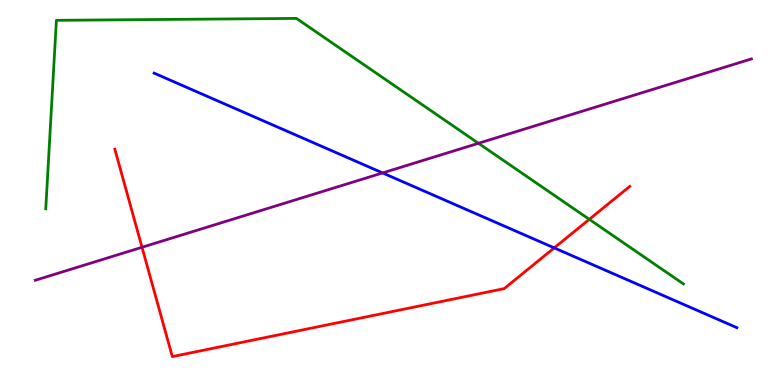[{'lines': ['blue', 'red'], 'intersections': [{'x': 7.15, 'y': 3.56}]}, {'lines': ['green', 'red'], 'intersections': [{'x': 7.6, 'y': 4.3}]}, {'lines': ['purple', 'red'], 'intersections': [{'x': 1.83, 'y': 3.58}]}, {'lines': ['blue', 'green'], 'intersections': []}, {'lines': ['blue', 'purple'], 'intersections': [{'x': 4.94, 'y': 5.51}]}, {'lines': ['green', 'purple'], 'intersections': [{'x': 6.17, 'y': 6.28}]}]